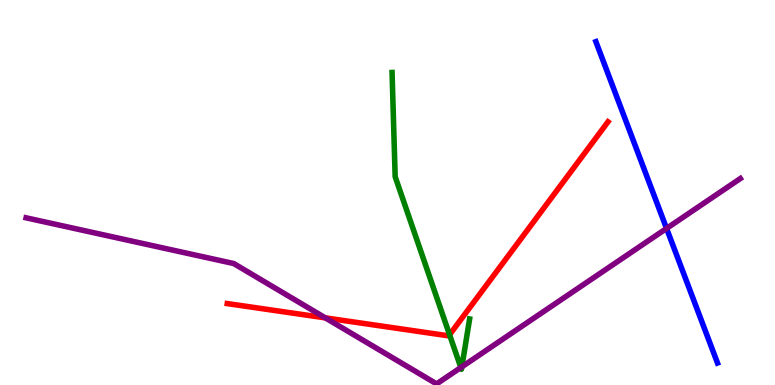[{'lines': ['blue', 'red'], 'intersections': []}, {'lines': ['green', 'red'], 'intersections': [{'x': 5.8, 'y': 1.31}]}, {'lines': ['purple', 'red'], 'intersections': [{'x': 4.2, 'y': 1.74}]}, {'lines': ['blue', 'green'], 'intersections': []}, {'lines': ['blue', 'purple'], 'intersections': [{'x': 8.6, 'y': 4.07}]}, {'lines': ['green', 'purple'], 'intersections': [{'x': 5.95, 'y': 0.454}, {'x': 5.96, 'y': 0.472}]}]